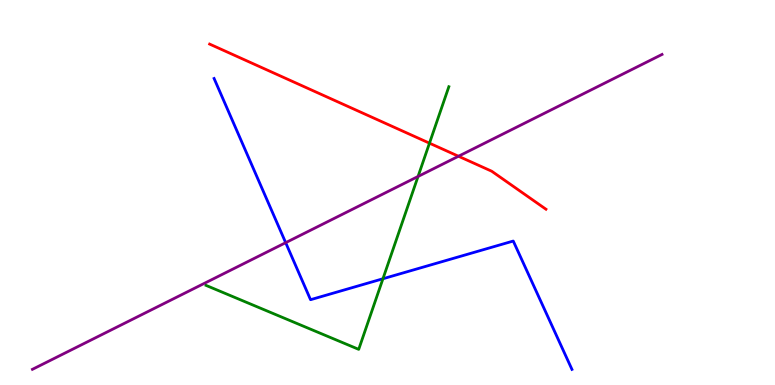[{'lines': ['blue', 'red'], 'intersections': []}, {'lines': ['green', 'red'], 'intersections': [{'x': 5.54, 'y': 6.28}]}, {'lines': ['purple', 'red'], 'intersections': [{'x': 5.92, 'y': 5.94}]}, {'lines': ['blue', 'green'], 'intersections': [{'x': 4.94, 'y': 2.76}]}, {'lines': ['blue', 'purple'], 'intersections': [{'x': 3.69, 'y': 3.7}]}, {'lines': ['green', 'purple'], 'intersections': [{'x': 5.39, 'y': 5.42}]}]